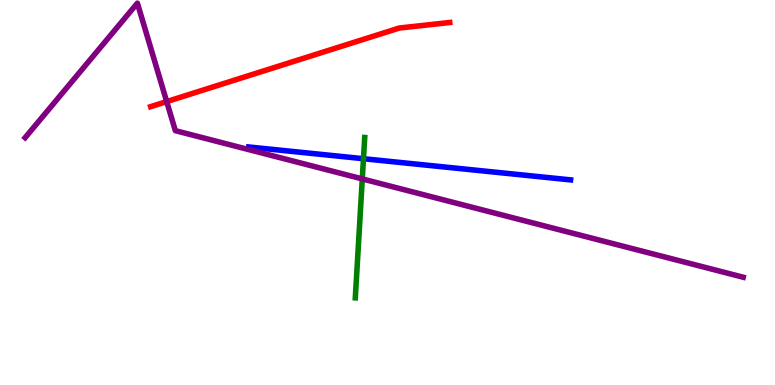[{'lines': ['blue', 'red'], 'intersections': []}, {'lines': ['green', 'red'], 'intersections': []}, {'lines': ['purple', 'red'], 'intersections': [{'x': 2.15, 'y': 7.36}]}, {'lines': ['blue', 'green'], 'intersections': [{'x': 4.69, 'y': 5.88}]}, {'lines': ['blue', 'purple'], 'intersections': []}, {'lines': ['green', 'purple'], 'intersections': [{'x': 4.67, 'y': 5.35}]}]